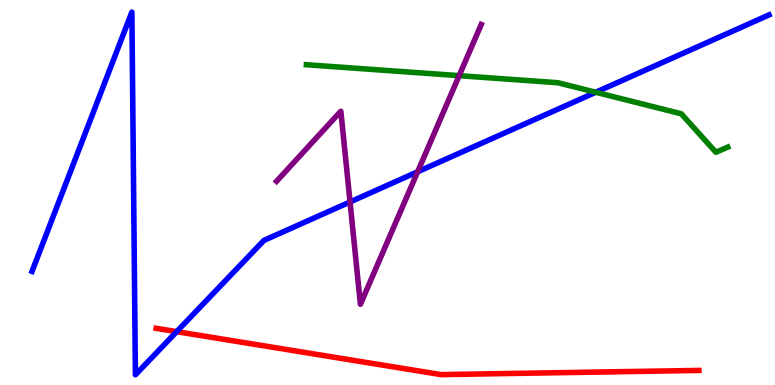[{'lines': ['blue', 'red'], 'intersections': [{'x': 2.28, 'y': 1.39}]}, {'lines': ['green', 'red'], 'intersections': []}, {'lines': ['purple', 'red'], 'intersections': []}, {'lines': ['blue', 'green'], 'intersections': [{'x': 7.69, 'y': 7.6}]}, {'lines': ['blue', 'purple'], 'intersections': [{'x': 4.52, 'y': 4.75}, {'x': 5.39, 'y': 5.54}]}, {'lines': ['green', 'purple'], 'intersections': [{'x': 5.92, 'y': 8.03}]}]